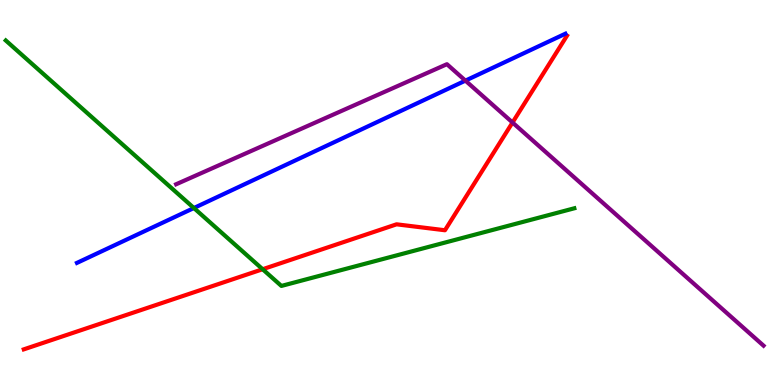[{'lines': ['blue', 'red'], 'intersections': []}, {'lines': ['green', 'red'], 'intersections': [{'x': 3.39, 'y': 3.01}]}, {'lines': ['purple', 'red'], 'intersections': [{'x': 6.61, 'y': 6.82}]}, {'lines': ['blue', 'green'], 'intersections': [{'x': 2.5, 'y': 4.6}]}, {'lines': ['blue', 'purple'], 'intersections': [{'x': 6.01, 'y': 7.91}]}, {'lines': ['green', 'purple'], 'intersections': []}]